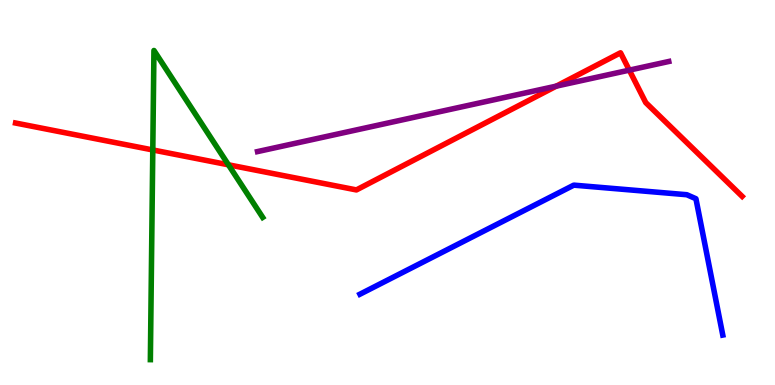[{'lines': ['blue', 'red'], 'intersections': []}, {'lines': ['green', 'red'], 'intersections': [{'x': 1.97, 'y': 6.1}, {'x': 2.95, 'y': 5.72}]}, {'lines': ['purple', 'red'], 'intersections': [{'x': 7.18, 'y': 7.76}, {'x': 8.12, 'y': 8.18}]}, {'lines': ['blue', 'green'], 'intersections': []}, {'lines': ['blue', 'purple'], 'intersections': []}, {'lines': ['green', 'purple'], 'intersections': []}]